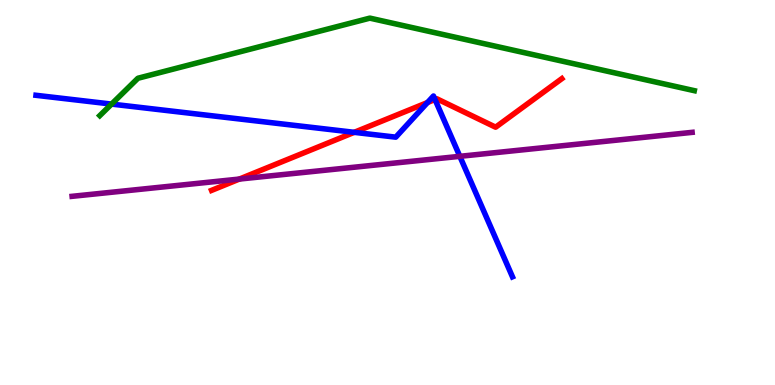[{'lines': ['blue', 'red'], 'intersections': [{'x': 4.57, 'y': 6.56}, {'x': 5.52, 'y': 7.34}, {'x': 5.61, 'y': 7.42}]}, {'lines': ['green', 'red'], 'intersections': []}, {'lines': ['purple', 'red'], 'intersections': [{'x': 3.09, 'y': 5.35}]}, {'lines': ['blue', 'green'], 'intersections': [{'x': 1.44, 'y': 7.3}]}, {'lines': ['blue', 'purple'], 'intersections': [{'x': 5.93, 'y': 5.94}]}, {'lines': ['green', 'purple'], 'intersections': []}]